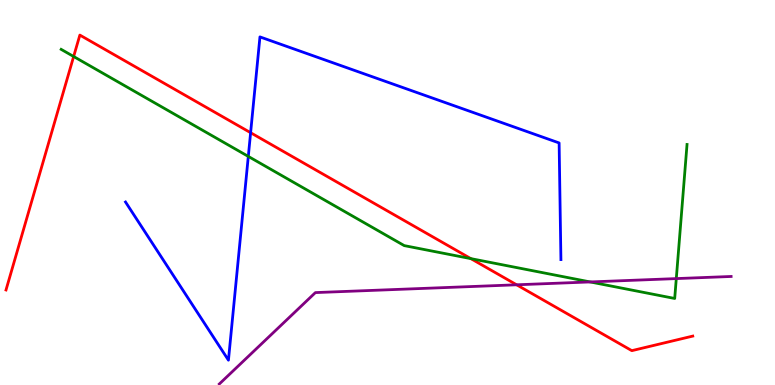[{'lines': ['blue', 'red'], 'intersections': [{'x': 3.23, 'y': 6.55}]}, {'lines': ['green', 'red'], 'intersections': [{'x': 0.95, 'y': 8.53}, {'x': 6.08, 'y': 3.28}]}, {'lines': ['purple', 'red'], 'intersections': [{'x': 6.67, 'y': 2.6}]}, {'lines': ['blue', 'green'], 'intersections': [{'x': 3.2, 'y': 5.94}]}, {'lines': ['blue', 'purple'], 'intersections': []}, {'lines': ['green', 'purple'], 'intersections': [{'x': 7.61, 'y': 2.68}, {'x': 8.73, 'y': 2.76}]}]